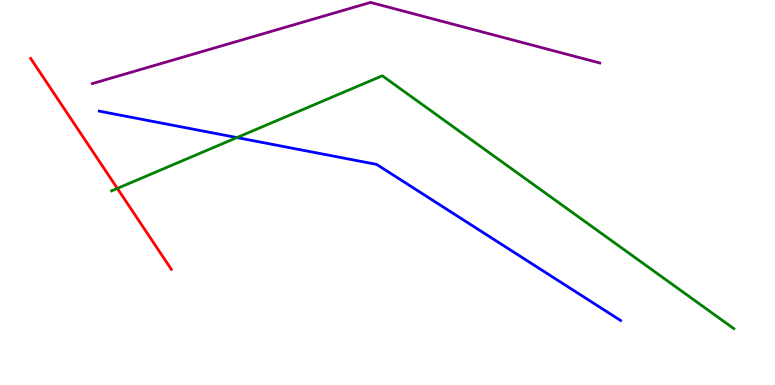[{'lines': ['blue', 'red'], 'intersections': []}, {'lines': ['green', 'red'], 'intersections': [{'x': 1.51, 'y': 5.11}]}, {'lines': ['purple', 'red'], 'intersections': []}, {'lines': ['blue', 'green'], 'intersections': [{'x': 3.06, 'y': 6.43}]}, {'lines': ['blue', 'purple'], 'intersections': []}, {'lines': ['green', 'purple'], 'intersections': []}]